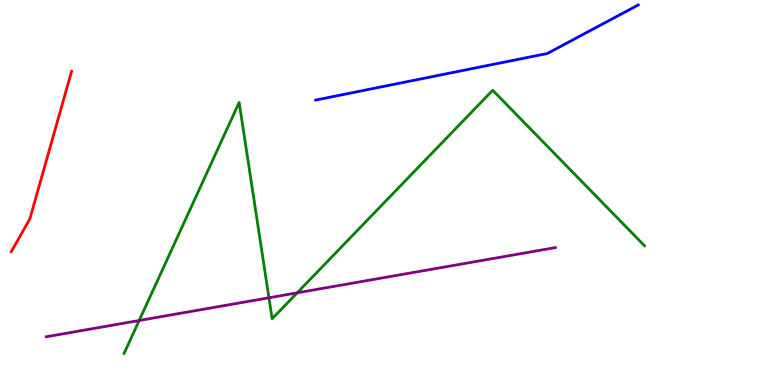[{'lines': ['blue', 'red'], 'intersections': []}, {'lines': ['green', 'red'], 'intersections': []}, {'lines': ['purple', 'red'], 'intersections': []}, {'lines': ['blue', 'green'], 'intersections': []}, {'lines': ['blue', 'purple'], 'intersections': []}, {'lines': ['green', 'purple'], 'intersections': [{'x': 1.8, 'y': 1.68}, {'x': 3.47, 'y': 2.27}, {'x': 3.83, 'y': 2.39}]}]